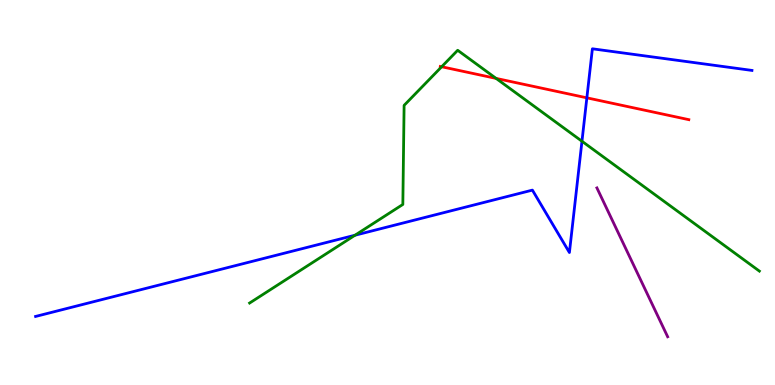[{'lines': ['blue', 'red'], 'intersections': [{'x': 7.57, 'y': 7.46}]}, {'lines': ['green', 'red'], 'intersections': [{'x': 5.7, 'y': 8.27}, {'x': 6.4, 'y': 7.96}]}, {'lines': ['purple', 'red'], 'intersections': []}, {'lines': ['blue', 'green'], 'intersections': [{'x': 4.58, 'y': 3.89}, {'x': 7.51, 'y': 6.33}]}, {'lines': ['blue', 'purple'], 'intersections': []}, {'lines': ['green', 'purple'], 'intersections': []}]